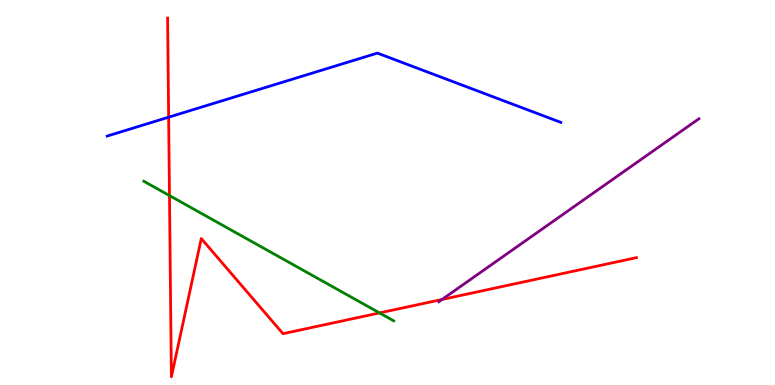[{'lines': ['blue', 'red'], 'intersections': [{'x': 2.18, 'y': 6.96}]}, {'lines': ['green', 'red'], 'intersections': [{'x': 2.19, 'y': 4.92}, {'x': 4.9, 'y': 1.87}]}, {'lines': ['purple', 'red'], 'intersections': [{'x': 5.7, 'y': 2.22}]}, {'lines': ['blue', 'green'], 'intersections': []}, {'lines': ['blue', 'purple'], 'intersections': []}, {'lines': ['green', 'purple'], 'intersections': []}]